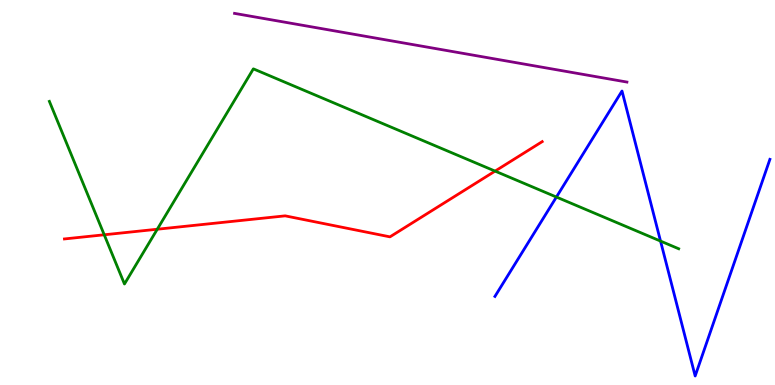[{'lines': ['blue', 'red'], 'intersections': []}, {'lines': ['green', 'red'], 'intersections': [{'x': 1.34, 'y': 3.9}, {'x': 2.03, 'y': 4.05}, {'x': 6.39, 'y': 5.56}]}, {'lines': ['purple', 'red'], 'intersections': []}, {'lines': ['blue', 'green'], 'intersections': [{'x': 7.18, 'y': 4.88}, {'x': 8.52, 'y': 3.74}]}, {'lines': ['blue', 'purple'], 'intersections': []}, {'lines': ['green', 'purple'], 'intersections': []}]